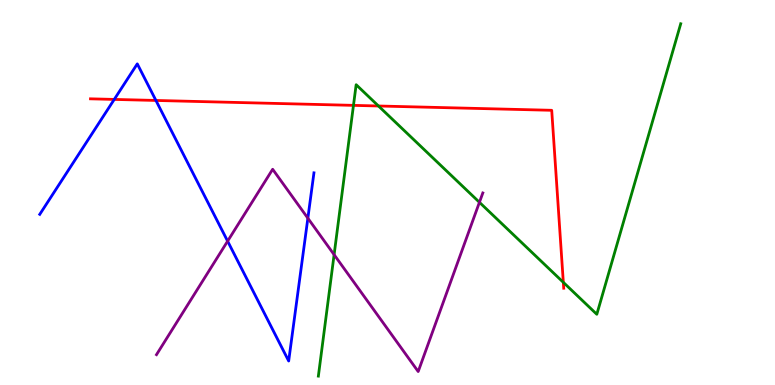[{'lines': ['blue', 'red'], 'intersections': [{'x': 1.47, 'y': 7.42}, {'x': 2.01, 'y': 7.39}]}, {'lines': ['green', 'red'], 'intersections': [{'x': 4.56, 'y': 7.26}, {'x': 4.88, 'y': 7.25}, {'x': 7.27, 'y': 2.67}]}, {'lines': ['purple', 'red'], 'intersections': []}, {'lines': ['blue', 'green'], 'intersections': []}, {'lines': ['blue', 'purple'], 'intersections': [{'x': 2.94, 'y': 3.74}, {'x': 3.97, 'y': 4.33}]}, {'lines': ['green', 'purple'], 'intersections': [{'x': 4.31, 'y': 3.38}, {'x': 6.19, 'y': 4.75}]}]